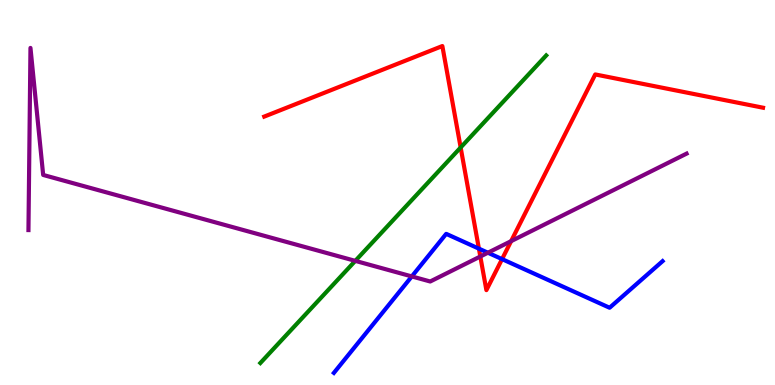[{'lines': ['blue', 'red'], 'intersections': [{'x': 6.18, 'y': 3.54}, {'x': 6.48, 'y': 3.27}]}, {'lines': ['green', 'red'], 'intersections': [{'x': 5.94, 'y': 6.17}]}, {'lines': ['purple', 'red'], 'intersections': [{'x': 6.2, 'y': 3.34}, {'x': 6.6, 'y': 3.74}]}, {'lines': ['blue', 'green'], 'intersections': []}, {'lines': ['blue', 'purple'], 'intersections': [{'x': 5.31, 'y': 2.82}, {'x': 6.3, 'y': 3.44}]}, {'lines': ['green', 'purple'], 'intersections': [{'x': 4.58, 'y': 3.22}]}]